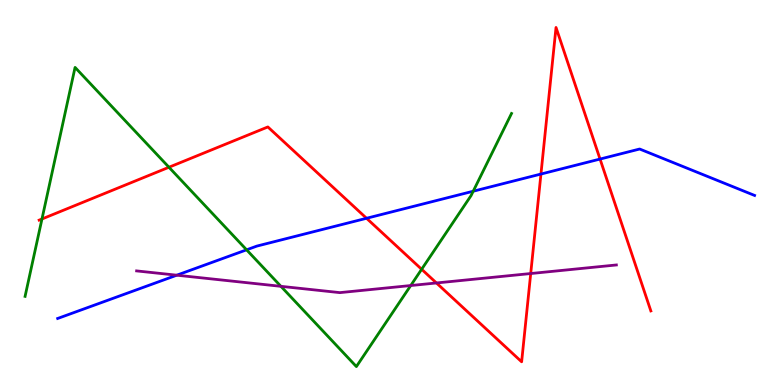[{'lines': ['blue', 'red'], 'intersections': [{'x': 4.73, 'y': 4.33}, {'x': 6.98, 'y': 5.48}, {'x': 7.74, 'y': 5.87}]}, {'lines': ['green', 'red'], 'intersections': [{'x': 0.542, 'y': 4.31}, {'x': 2.18, 'y': 5.66}, {'x': 5.44, 'y': 3.01}]}, {'lines': ['purple', 'red'], 'intersections': [{'x': 5.63, 'y': 2.65}, {'x': 6.85, 'y': 2.9}]}, {'lines': ['blue', 'green'], 'intersections': [{'x': 3.18, 'y': 3.51}, {'x': 6.11, 'y': 5.03}]}, {'lines': ['blue', 'purple'], 'intersections': [{'x': 2.28, 'y': 2.85}]}, {'lines': ['green', 'purple'], 'intersections': [{'x': 3.62, 'y': 2.56}, {'x': 5.3, 'y': 2.58}]}]